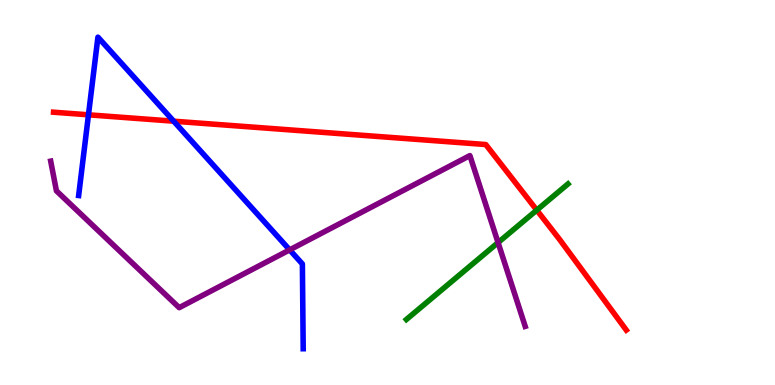[{'lines': ['blue', 'red'], 'intersections': [{'x': 1.14, 'y': 7.02}, {'x': 2.24, 'y': 6.85}]}, {'lines': ['green', 'red'], 'intersections': [{'x': 6.93, 'y': 4.54}]}, {'lines': ['purple', 'red'], 'intersections': []}, {'lines': ['blue', 'green'], 'intersections': []}, {'lines': ['blue', 'purple'], 'intersections': [{'x': 3.74, 'y': 3.51}]}, {'lines': ['green', 'purple'], 'intersections': [{'x': 6.43, 'y': 3.7}]}]